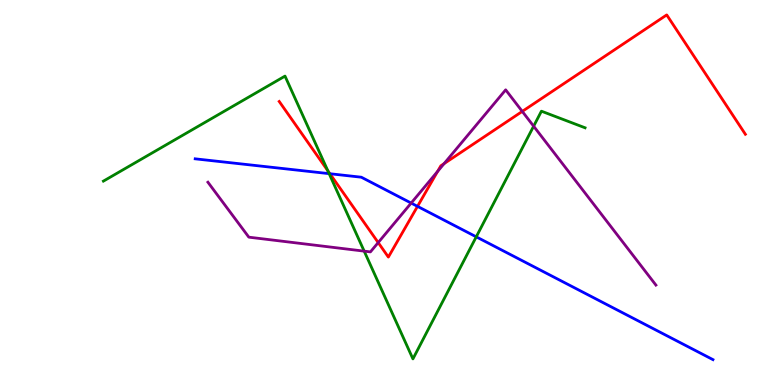[{'lines': ['blue', 'red'], 'intersections': [{'x': 4.26, 'y': 5.49}, {'x': 5.39, 'y': 4.64}]}, {'lines': ['green', 'red'], 'intersections': [{'x': 4.23, 'y': 5.56}]}, {'lines': ['purple', 'red'], 'intersections': [{'x': 4.88, 'y': 3.7}, {'x': 5.65, 'y': 5.55}, {'x': 5.73, 'y': 5.75}, {'x': 6.74, 'y': 7.11}]}, {'lines': ['blue', 'green'], 'intersections': [{'x': 4.25, 'y': 5.49}, {'x': 6.15, 'y': 3.85}]}, {'lines': ['blue', 'purple'], 'intersections': [{'x': 5.31, 'y': 4.73}]}, {'lines': ['green', 'purple'], 'intersections': [{'x': 4.7, 'y': 3.48}, {'x': 6.89, 'y': 6.72}]}]